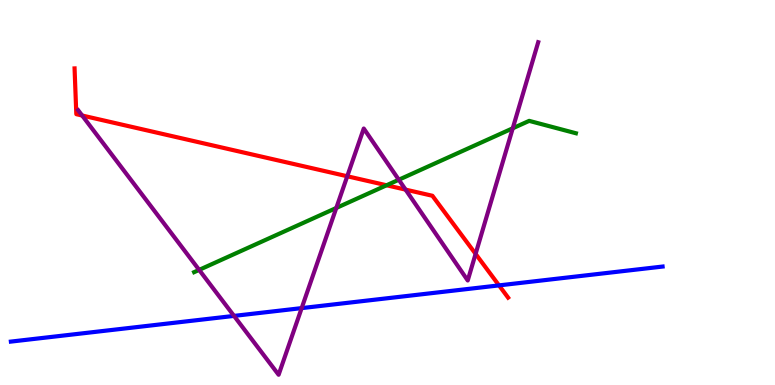[{'lines': ['blue', 'red'], 'intersections': [{'x': 6.44, 'y': 2.59}]}, {'lines': ['green', 'red'], 'intersections': [{'x': 4.99, 'y': 5.19}]}, {'lines': ['purple', 'red'], 'intersections': [{'x': 1.06, 'y': 7.0}, {'x': 4.48, 'y': 5.42}, {'x': 5.23, 'y': 5.07}, {'x': 6.14, 'y': 3.41}]}, {'lines': ['blue', 'green'], 'intersections': []}, {'lines': ['blue', 'purple'], 'intersections': [{'x': 3.02, 'y': 1.79}, {'x': 3.89, 'y': 2.0}]}, {'lines': ['green', 'purple'], 'intersections': [{'x': 2.57, 'y': 2.99}, {'x': 4.34, 'y': 4.6}, {'x': 5.15, 'y': 5.33}, {'x': 6.62, 'y': 6.67}]}]